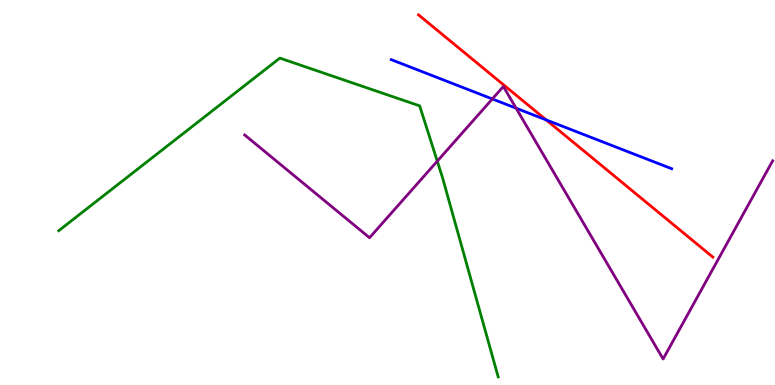[{'lines': ['blue', 'red'], 'intersections': [{'x': 7.05, 'y': 6.89}]}, {'lines': ['green', 'red'], 'intersections': []}, {'lines': ['purple', 'red'], 'intersections': []}, {'lines': ['blue', 'green'], 'intersections': []}, {'lines': ['blue', 'purple'], 'intersections': [{'x': 6.35, 'y': 7.43}, {'x': 6.66, 'y': 7.19}]}, {'lines': ['green', 'purple'], 'intersections': [{'x': 5.64, 'y': 5.81}]}]